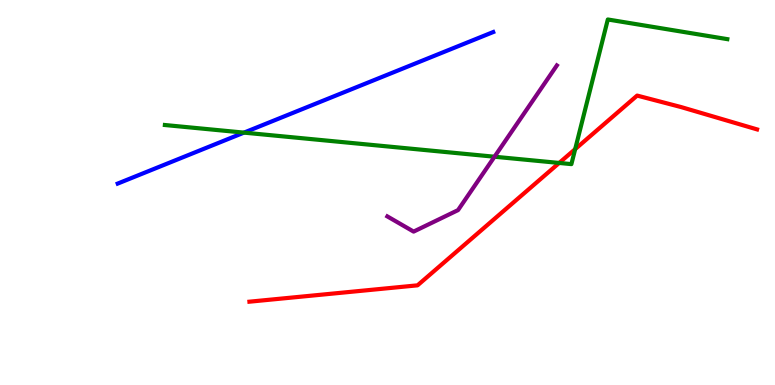[{'lines': ['blue', 'red'], 'intersections': []}, {'lines': ['green', 'red'], 'intersections': [{'x': 7.22, 'y': 5.77}, {'x': 7.42, 'y': 6.13}]}, {'lines': ['purple', 'red'], 'intersections': []}, {'lines': ['blue', 'green'], 'intersections': [{'x': 3.15, 'y': 6.56}]}, {'lines': ['blue', 'purple'], 'intersections': []}, {'lines': ['green', 'purple'], 'intersections': [{'x': 6.38, 'y': 5.93}]}]